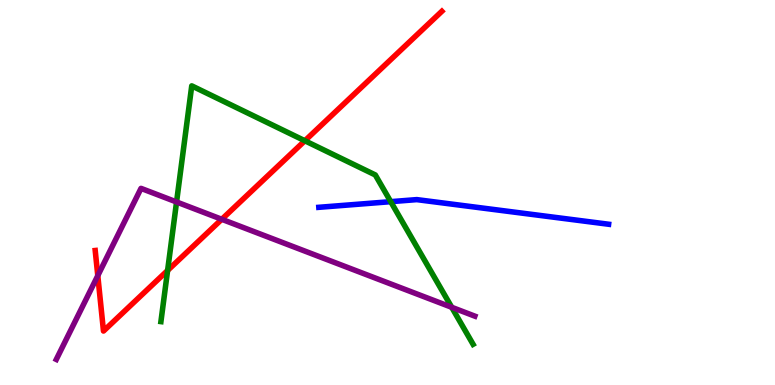[{'lines': ['blue', 'red'], 'intersections': []}, {'lines': ['green', 'red'], 'intersections': [{'x': 2.16, 'y': 2.97}, {'x': 3.93, 'y': 6.34}]}, {'lines': ['purple', 'red'], 'intersections': [{'x': 1.26, 'y': 2.84}, {'x': 2.86, 'y': 4.3}]}, {'lines': ['blue', 'green'], 'intersections': [{'x': 5.04, 'y': 4.76}]}, {'lines': ['blue', 'purple'], 'intersections': []}, {'lines': ['green', 'purple'], 'intersections': [{'x': 2.28, 'y': 4.75}, {'x': 5.83, 'y': 2.02}]}]